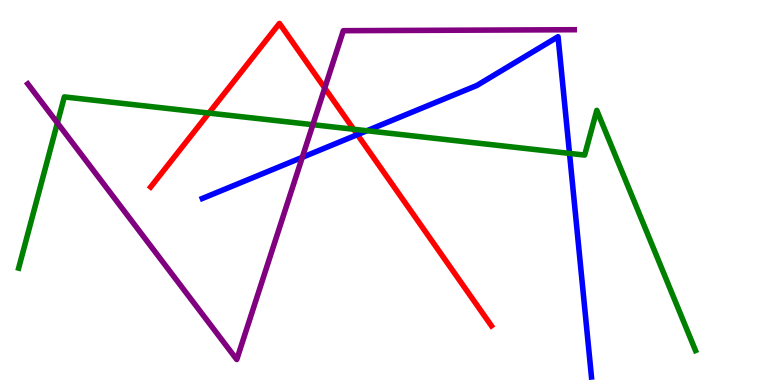[{'lines': ['blue', 'red'], 'intersections': [{'x': 4.61, 'y': 6.5}]}, {'lines': ['green', 'red'], 'intersections': [{'x': 2.7, 'y': 7.06}, {'x': 4.56, 'y': 6.64}]}, {'lines': ['purple', 'red'], 'intersections': [{'x': 4.19, 'y': 7.71}]}, {'lines': ['blue', 'green'], 'intersections': [{'x': 4.73, 'y': 6.6}, {'x': 7.35, 'y': 6.02}]}, {'lines': ['blue', 'purple'], 'intersections': [{'x': 3.9, 'y': 5.91}]}, {'lines': ['green', 'purple'], 'intersections': [{'x': 0.741, 'y': 6.81}, {'x': 4.04, 'y': 6.76}]}]